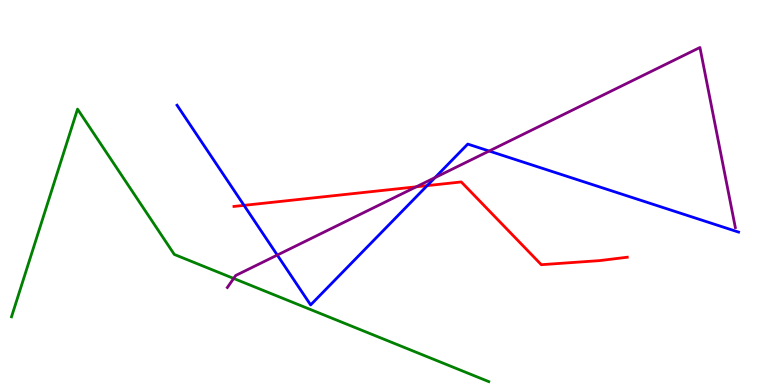[{'lines': ['blue', 'red'], 'intersections': [{'x': 3.15, 'y': 4.67}, {'x': 5.51, 'y': 5.18}]}, {'lines': ['green', 'red'], 'intersections': []}, {'lines': ['purple', 'red'], 'intersections': [{'x': 5.37, 'y': 5.15}]}, {'lines': ['blue', 'green'], 'intersections': []}, {'lines': ['blue', 'purple'], 'intersections': [{'x': 3.58, 'y': 3.37}, {'x': 5.61, 'y': 5.39}, {'x': 6.31, 'y': 6.08}]}, {'lines': ['green', 'purple'], 'intersections': [{'x': 3.01, 'y': 2.77}]}]